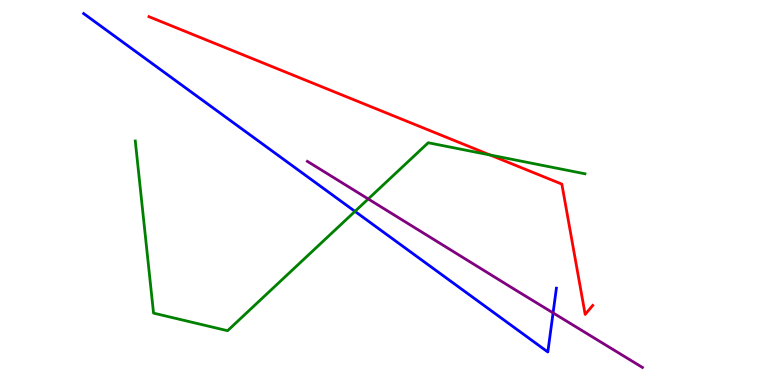[{'lines': ['blue', 'red'], 'intersections': []}, {'lines': ['green', 'red'], 'intersections': [{'x': 6.32, 'y': 5.97}]}, {'lines': ['purple', 'red'], 'intersections': []}, {'lines': ['blue', 'green'], 'intersections': [{'x': 4.58, 'y': 4.51}]}, {'lines': ['blue', 'purple'], 'intersections': [{'x': 7.14, 'y': 1.87}]}, {'lines': ['green', 'purple'], 'intersections': [{'x': 4.75, 'y': 4.83}]}]